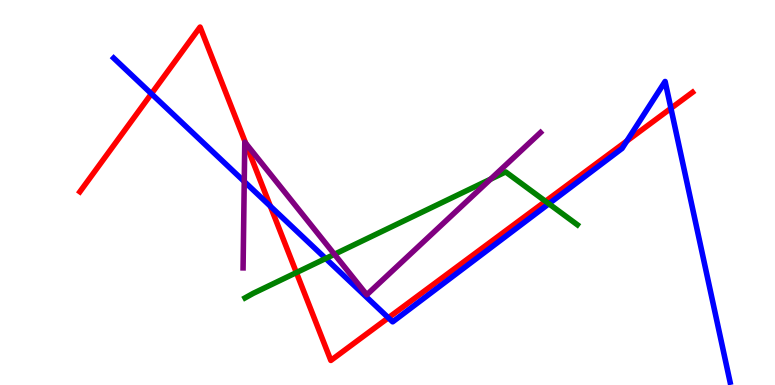[{'lines': ['blue', 'red'], 'intersections': [{'x': 1.95, 'y': 7.56}, {'x': 3.49, 'y': 4.64}, {'x': 5.01, 'y': 1.75}, {'x': 8.09, 'y': 6.34}, {'x': 8.66, 'y': 7.19}]}, {'lines': ['green', 'red'], 'intersections': [{'x': 3.82, 'y': 2.92}, {'x': 7.04, 'y': 4.77}]}, {'lines': ['purple', 'red'], 'intersections': [{'x': 3.17, 'y': 6.28}]}, {'lines': ['blue', 'green'], 'intersections': [{'x': 4.2, 'y': 3.29}, {'x': 7.08, 'y': 4.71}]}, {'lines': ['blue', 'purple'], 'intersections': [{'x': 3.15, 'y': 5.29}]}, {'lines': ['green', 'purple'], 'intersections': [{'x': 4.32, 'y': 3.4}, {'x': 6.33, 'y': 5.35}]}]